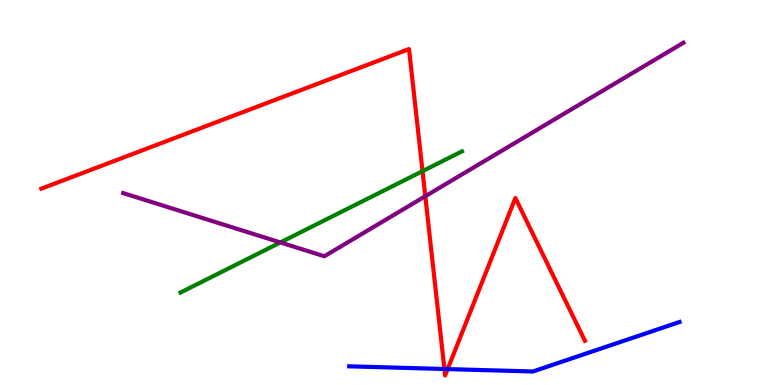[{'lines': ['blue', 'red'], 'intersections': [{'x': 5.73, 'y': 0.416}, {'x': 5.78, 'y': 0.413}]}, {'lines': ['green', 'red'], 'intersections': [{'x': 5.45, 'y': 5.55}]}, {'lines': ['purple', 'red'], 'intersections': [{'x': 5.49, 'y': 4.9}]}, {'lines': ['blue', 'green'], 'intersections': []}, {'lines': ['blue', 'purple'], 'intersections': []}, {'lines': ['green', 'purple'], 'intersections': [{'x': 3.62, 'y': 3.7}]}]